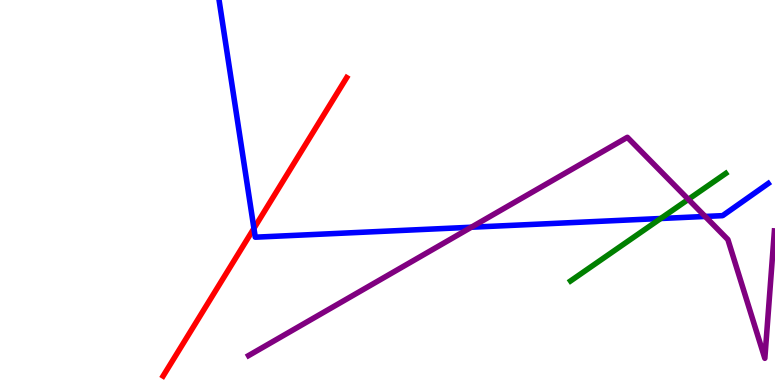[{'lines': ['blue', 'red'], 'intersections': [{'x': 3.28, 'y': 4.07}]}, {'lines': ['green', 'red'], 'intersections': []}, {'lines': ['purple', 'red'], 'intersections': []}, {'lines': ['blue', 'green'], 'intersections': [{'x': 8.53, 'y': 4.32}]}, {'lines': ['blue', 'purple'], 'intersections': [{'x': 6.08, 'y': 4.1}, {'x': 9.1, 'y': 4.38}]}, {'lines': ['green', 'purple'], 'intersections': [{'x': 8.88, 'y': 4.82}]}]